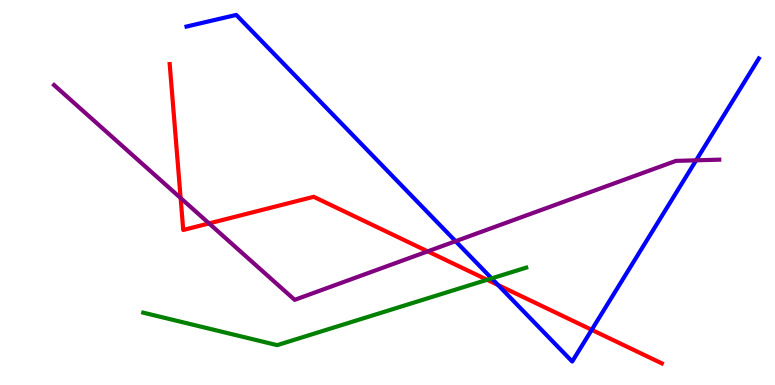[{'lines': ['blue', 'red'], 'intersections': [{'x': 6.43, 'y': 2.6}, {'x': 7.63, 'y': 1.43}]}, {'lines': ['green', 'red'], 'intersections': [{'x': 6.29, 'y': 2.73}]}, {'lines': ['purple', 'red'], 'intersections': [{'x': 2.33, 'y': 4.86}, {'x': 2.7, 'y': 4.2}, {'x': 5.52, 'y': 3.47}]}, {'lines': ['blue', 'green'], 'intersections': [{'x': 6.34, 'y': 2.77}]}, {'lines': ['blue', 'purple'], 'intersections': [{'x': 5.88, 'y': 3.74}, {'x': 8.98, 'y': 5.84}]}, {'lines': ['green', 'purple'], 'intersections': []}]